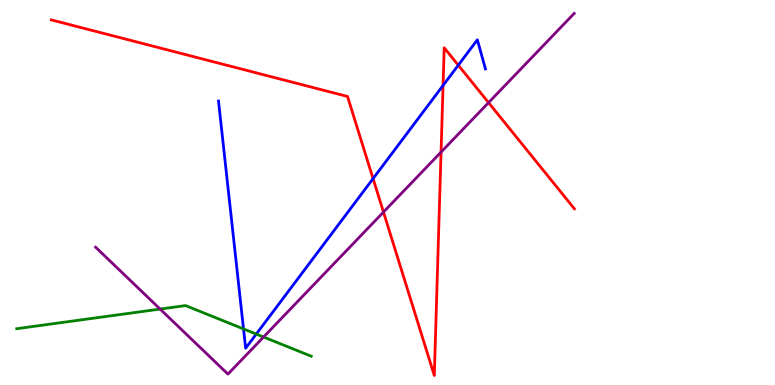[{'lines': ['blue', 'red'], 'intersections': [{'x': 4.81, 'y': 5.36}, {'x': 5.72, 'y': 7.78}, {'x': 5.91, 'y': 8.31}]}, {'lines': ['green', 'red'], 'intersections': []}, {'lines': ['purple', 'red'], 'intersections': [{'x': 4.95, 'y': 4.49}, {'x': 5.69, 'y': 6.05}, {'x': 6.3, 'y': 7.33}]}, {'lines': ['blue', 'green'], 'intersections': [{'x': 3.14, 'y': 1.46}, {'x': 3.31, 'y': 1.32}]}, {'lines': ['blue', 'purple'], 'intersections': []}, {'lines': ['green', 'purple'], 'intersections': [{'x': 2.07, 'y': 1.97}, {'x': 3.4, 'y': 1.25}]}]